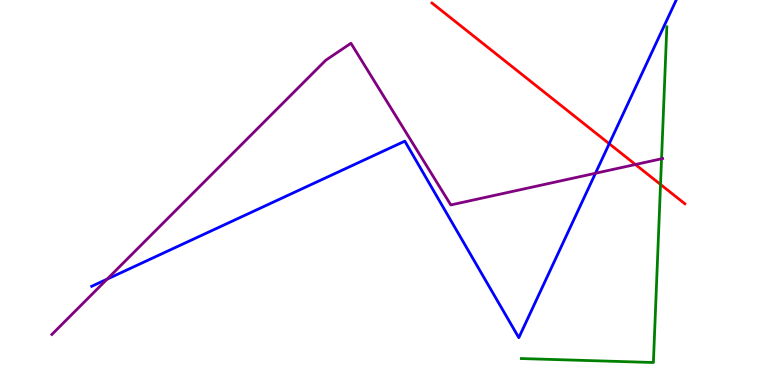[{'lines': ['blue', 'red'], 'intersections': [{'x': 7.86, 'y': 6.27}]}, {'lines': ['green', 'red'], 'intersections': [{'x': 8.52, 'y': 5.21}]}, {'lines': ['purple', 'red'], 'intersections': [{'x': 8.2, 'y': 5.73}]}, {'lines': ['blue', 'green'], 'intersections': []}, {'lines': ['blue', 'purple'], 'intersections': [{'x': 1.38, 'y': 2.75}, {'x': 7.68, 'y': 5.5}]}, {'lines': ['green', 'purple'], 'intersections': [{'x': 8.54, 'y': 5.88}]}]